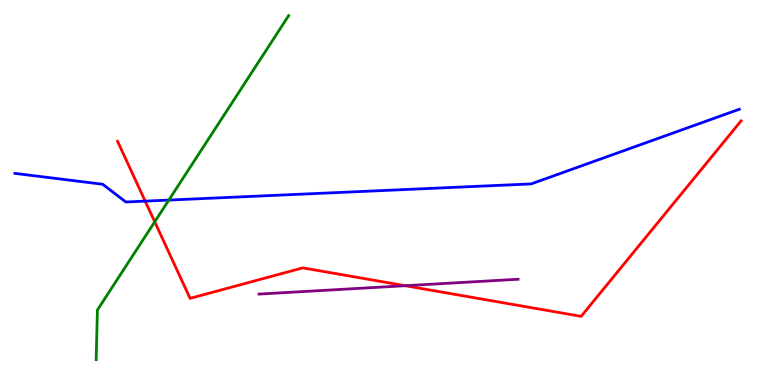[{'lines': ['blue', 'red'], 'intersections': [{'x': 1.87, 'y': 4.78}]}, {'lines': ['green', 'red'], 'intersections': [{'x': 2.0, 'y': 4.24}]}, {'lines': ['purple', 'red'], 'intersections': [{'x': 5.23, 'y': 2.58}]}, {'lines': ['blue', 'green'], 'intersections': [{'x': 2.18, 'y': 4.8}]}, {'lines': ['blue', 'purple'], 'intersections': []}, {'lines': ['green', 'purple'], 'intersections': []}]